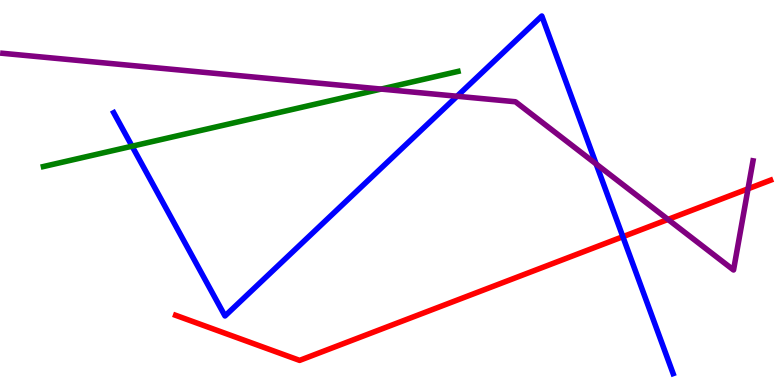[{'lines': ['blue', 'red'], 'intersections': [{'x': 8.04, 'y': 3.85}]}, {'lines': ['green', 'red'], 'intersections': []}, {'lines': ['purple', 'red'], 'intersections': [{'x': 8.62, 'y': 4.3}, {'x': 9.65, 'y': 5.1}]}, {'lines': ['blue', 'green'], 'intersections': [{'x': 1.7, 'y': 6.2}]}, {'lines': ['blue', 'purple'], 'intersections': [{'x': 5.9, 'y': 7.5}, {'x': 7.69, 'y': 5.74}]}, {'lines': ['green', 'purple'], 'intersections': [{'x': 4.92, 'y': 7.69}]}]